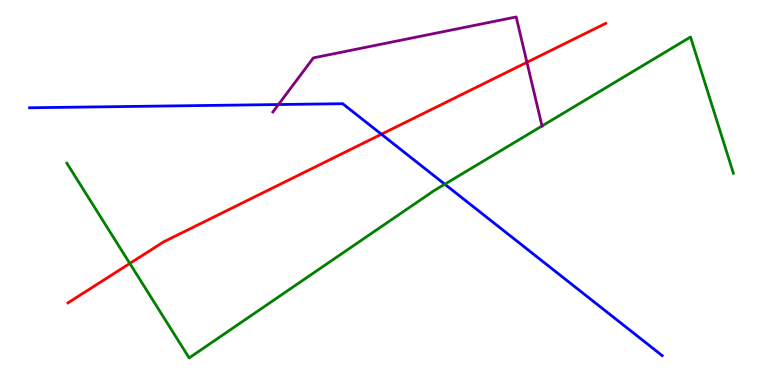[{'lines': ['blue', 'red'], 'intersections': [{'x': 4.92, 'y': 6.51}]}, {'lines': ['green', 'red'], 'intersections': [{'x': 1.68, 'y': 3.16}]}, {'lines': ['purple', 'red'], 'intersections': [{'x': 6.8, 'y': 8.38}]}, {'lines': ['blue', 'green'], 'intersections': [{'x': 5.74, 'y': 5.22}]}, {'lines': ['blue', 'purple'], 'intersections': [{'x': 3.59, 'y': 7.28}]}, {'lines': ['green', 'purple'], 'intersections': [{'x': 6.99, 'y': 6.73}]}]